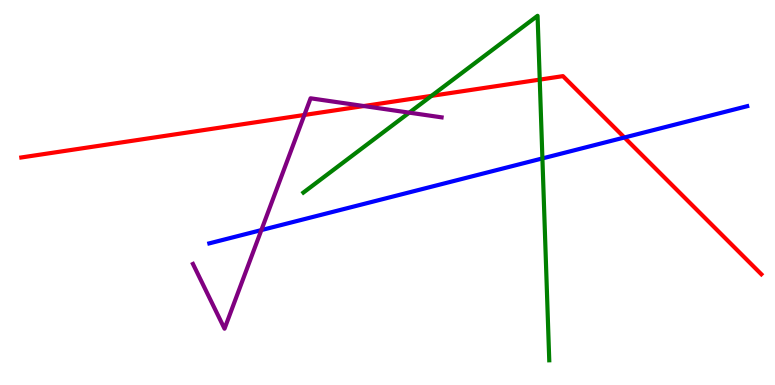[{'lines': ['blue', 'red'], 'intersections': [{'x': 8.06, 'y': 6.43}]}, {'lines': ['green', 'red'], 'intersections': [{'x': 5.57, 'y': 7.51}, {'x': 6.96, 'y': 7.93}]}, {'lines': ['purple', 'red'], 'intersections': [{'x': 3.93, 'y': 7.01}, {'x': 4.69, 'y': 7.25}]}, {'lines': ['blue', 'green'], 'intersections': [{'x': 7.0, 'y': 5.89}]}, {'lines': ['blue', 'purple'], 'intersections': [{'x': 3.37, 'y': 4.02}]}, {'lines': ['green', 'purple'], 'intersections': [{'x': 5.28, 'y': 7.07}]}]